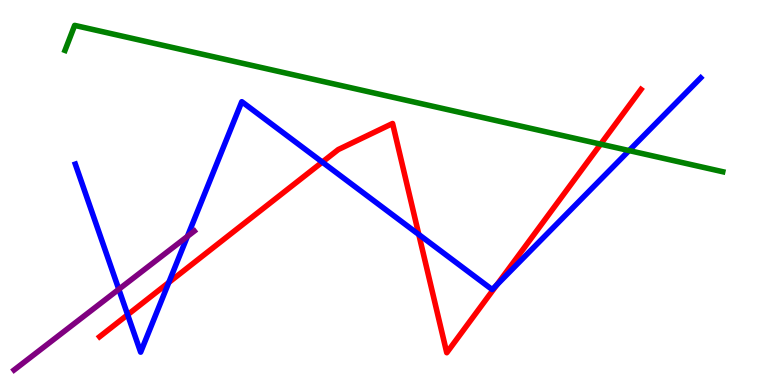[{'lines': ['blue', 'red'], 'intersections': [{'x': 1.65, 'y': 1.83}, {'x': 2.18, 'y': 2.66}, {'x': 4.16, 'y': 5.79}, {'x': 5.4, 'y': 3.91}, {'x': 6.41, 'y': 2.6}]}, {'lines': ['green', 'red'], 'intersections': [{'x': 7.75, 'y': 6.26}]}, {'lines': ['purple', 'red'], 'intersections': []}, {'lines': ['blue', 'green'], 'intersections': [{'x': 8.12, 'y': 6.09}]}, {'lines': ['blue', 'purple'], 'intersections': [{'x': 1.53, 'y': 2.49}, {'x': 2.42, 'y': 3.86}]}, {'lines': ['green', 'purple'], 'intersections': []}]